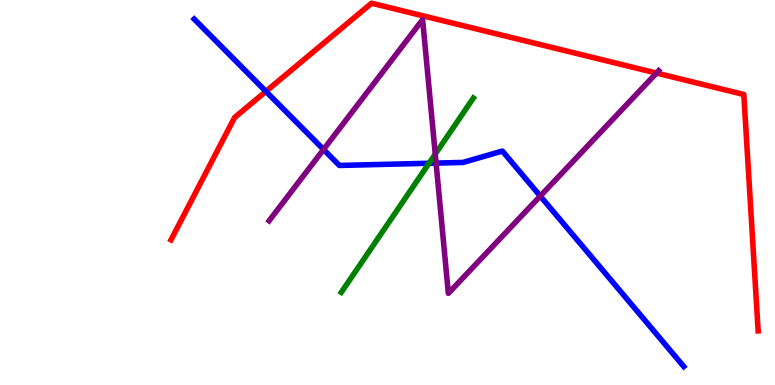[{'lines': ['blue', 'red'], 'intersections': [{'x': 3.43, 'y': 7.63}]}, {'lines': ['green', 'red'], 'intersections': []}, {'lines': ['purple', 'red'], 'intersections': [{'x': 8.47, 'y': 8.1}]}, {'lines': ['blue', 'green'], 'intersections': [{'x': 5.54, 'y': 5.76}]}, {'lines': ['blue', 'purple'], 'intersections': [{'x': 4.17, 'y': 6.12}, {'x': 5.63, 'y': 5.76}, {'x': 6.97, 'y': 4.91}]}, {'lines': ['green', 'purple'], 'intersections': [{'x': 5.62, 'y': 6.0}]}]